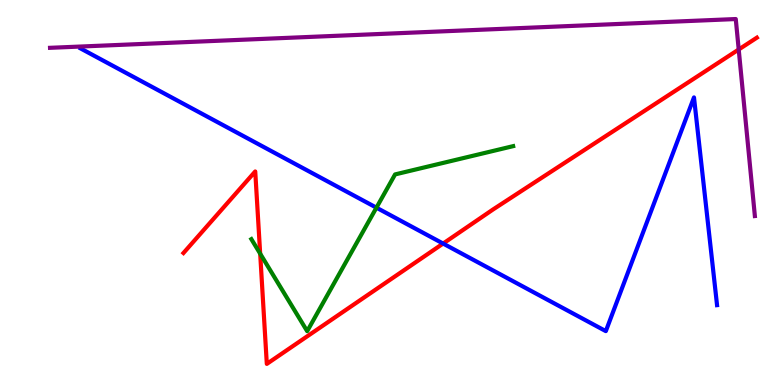[{'lines': ['blue', 'red'], 'intersections': [{'x': 5.72, 'y': 3.67}]}, {'lines': ['green', 'red'], 'intersections': [{'x': 3.36, 'y': 3.41}]}, {'lines': ['purple', 'red'], 'intersections': [{'x': 9.53, 'y': 8.71}]}, {'lines': ['blue', 'green'], 'intersections': [{'x': 4.86, 'y': 4.61}]}, {'lines': ['blue', 'purple'], 'intersections': []}, {'lines': ['green', 'purple'], 'intersections': []}]